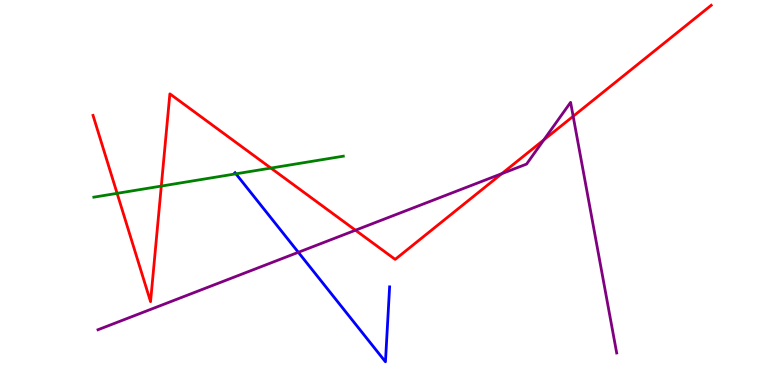[{'lines': ['blue', 'red'], 'intersections': []}, {'lines': ['green', 'red'], 'intersections': [{'x': 1.51, 'y': 4.98}, {'x': 2.08, 'y': 5.17}, {'x': 3.5, 'y': 5.63}]}, {'lines': ['purple', 'red'], 'intersections': [{'x': 4.59, 'y': 4.02}, {'x': 6.48, 'y': 5.49}, {'x': 7.02, 'y': 6.37}, {'x': 7.4, 'y': 6.98}]}, {'lines': ['blue', 'green'], 'intersections': [{'x': 3.04, 'y': 5.49}]}, {'lines': ['blue', 'purple'], 'intersections': [{'x': 3.85, 'y': 3.45}]}, {'lines': ['green', 'purple'], 'intersections': []}]